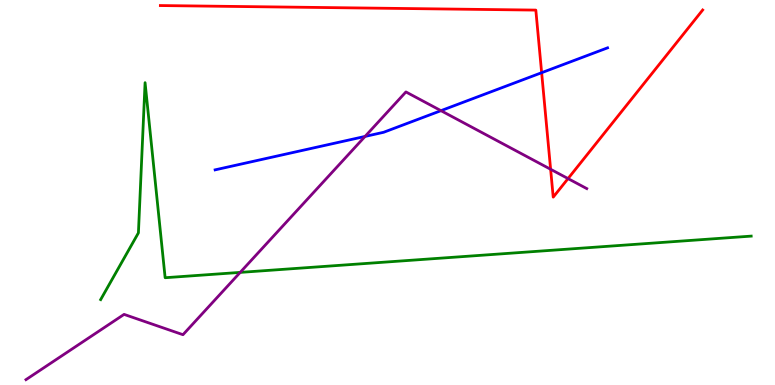[{'lines': ['blue', 'red'], 'intersections': [{'x': 6.99, 'y': 8.11}]}, {'lines': ['green', 'red'], 'intersections': []}, {'lines': ['purple', 'red'], 'intersections': [{'x': 7.1, 'y': 5.6}, {'x': 7.33, 'y': 5.36}]}, {'lines': ['blue', 'green'], 'intersections': []}, {'lines': ['blue', 'purple'], 'intersections': [{'x': 4.71, 'y': 6.46}, {'x': 5.69, 'y': 7.13}]}, {'lines': ['green', 'purple'], 'intersections': [{'x': 3.1, 'y': 2.92}]}]